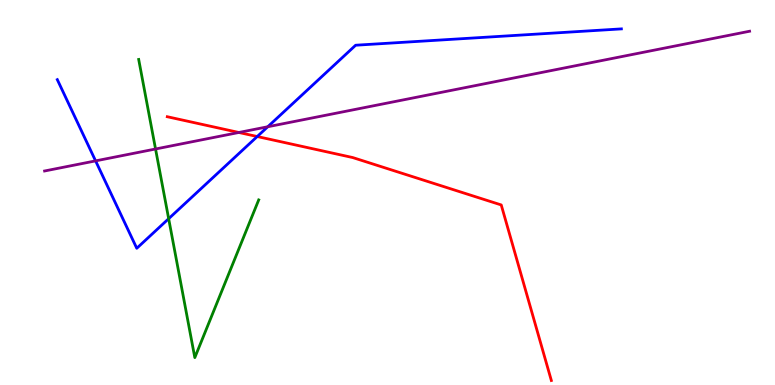[{'lines': ['blue', 'red'], 'intersections': [{'x': 3.32, 'y': 6.45}]}, {'lines': ['green', 'red'], 'intersections': []}, {'lines': ['purple', 'red'], 'intersections': [{'x': 3.08, 'y': 6.56}]}, {'lines': ['blue', 'green'], 'intersections': [{'x': 2.18, 'y': 4.32}]}, {'lines': ['blue', 'purple'], 'intersections': [{'x': 1.23, 'y': 5.82}, {'x': 3.46, 'y': 6.71}]}, {'lines': ['green', 'purple'], 'intersections': [{'x': 2.01, 'y': 6.13}]}]